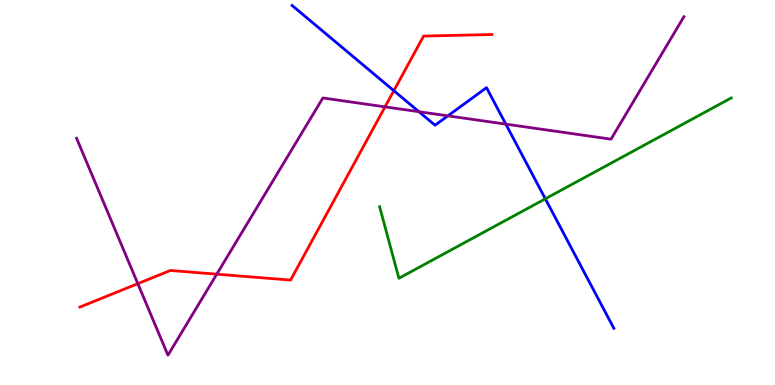[{'lines': ['blue', 'red'], 'intersections': [{'x': 5.08, 'y': 7.64}]}, {'lines': ['green', 'red'], 'intersections': []}, {'lines': ['purple', 'red'], 'intersections': [{'x': 1.78, 'y': 2.63}, {'x': 2.8, 'y': 2.88}, {'x': 4.97, 'y': 7.22}]}, {'lines': ['blue', 'green'], 'intersections': [{'x': 7.04, 'y': 4.84}]}, {'lines': ['blue', 'purple'], 'intersections': [{'x': 5.41, 'y': 7.1}, {'x': 5.78, 'y': 6.99}, {'x': 6.53, 'y': 6.78}]}, {'lines': ['green', 'purple'], 'intersections': []}]